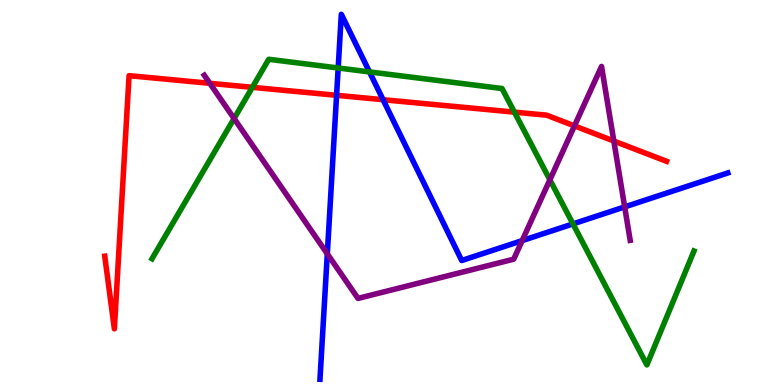[{'lines': ['blue', 'red'], 'intersections': [{'x': 4.34, 'y': 7.52}, {'x': 4.94, 'y': 7.41}]}, {'lines': ['green', 'red'], 'intersections': [{'x': 3.26, 'y': 7.73}, {'x': 6.64, 'y': 7.09}]}, {'lines': ['purple', 'red'], 'intersections': [{'x': 2.71, 'y': 7.84}, {'x': 7.41, 'y': 6.73}, {'x': 7.92, 'y': 6.34}]}, {'lines': ['blue', 'green'], 'intersections': [{'x': 4.36, 'y': 8.23}, {'x': 4.77, 'y': 8.13}, {'x': 7.39, 'y': 4.18}]}, {'lines': ['blue', 'purple'], 'intersections': [{'x': 4.22, 'y': 3.41}, {'x': 6.74, 'y': 3.75}, {'x': 8.06, 'y': 4.63}]}, {'lines': ['green', 'purple'], 'intersections': [{'x': 3.02, 'y': 6.92}, {'x': 7.1, 'y': 5.33}]}]